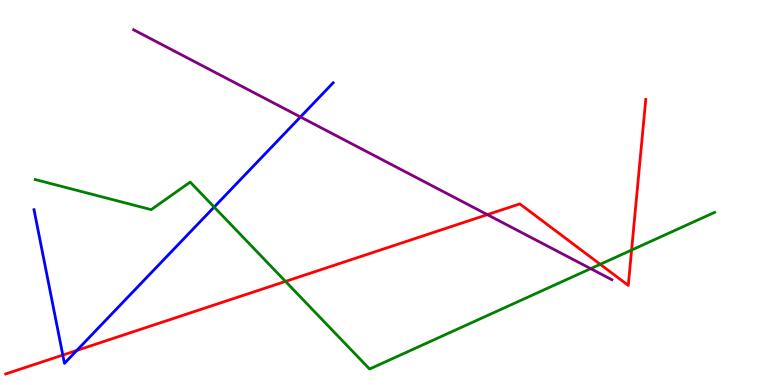[{'lines': ['blue', 'red'], 'intersections': [{'x': 0.81, 'y': 0.778}, {'x': 0.991, 'y': 0.898}]}, {'lines': ['green', 'red'], 'intersections': [{'x': 3.68, 'y': 2.69}, {'x': 7.74, 'y': 3.13}, {'x': 8.15, 'y': 3.5}]}, {'lines': ['purple', 'red'], 'intersections': [{'x': 6.29, 'y': 4.43}]}, {'lines': ['blue', 'green'], 'intersections': [{'x': 2.76, 'y': 4.62}]}, {'lines': ['blue', 'purple'], 'intersections': [{'x': 3.88, 'y': 6.96}]}, {'lines': ['green', 'purple'], 'intersections': [{'x': 7.62, 'y': 3.02}]}]